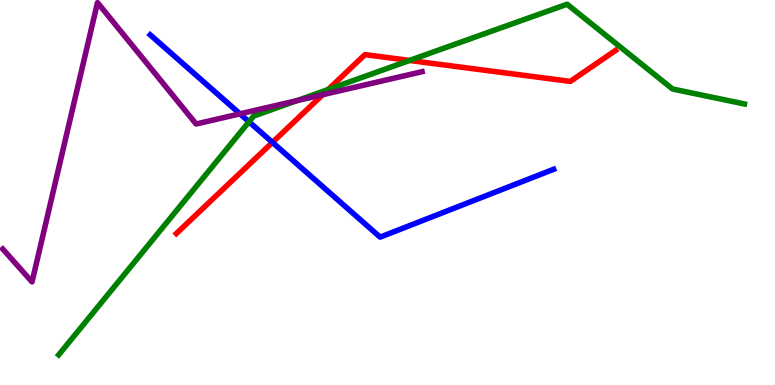[{'lines': ['blue', 'red'], 'intersections': [{'x': 3.52, 'y': 6.3}]}, {'lines': ['green', 'red'], 'intersections': [{'x': 4.23, 'y': 7.68}, {'x': 5.28, 'y': 8.43}]}, {'lines': ['purple', 'red'], 'intersections': [{'x': 4.16, 'y': 7.54}]}, {'lines': ['blue', 'green'], 'intersections': [{'x': 3.21, 'y': 6.84}]}, {'lines': ['blue', 'purple'], 'intersections': [{'x': 3.1, 'y': 7.04}]}, {'lines': ['green', 'purple'], 'intersections': [{'x': 3.83, 'y': 7.38}]}]